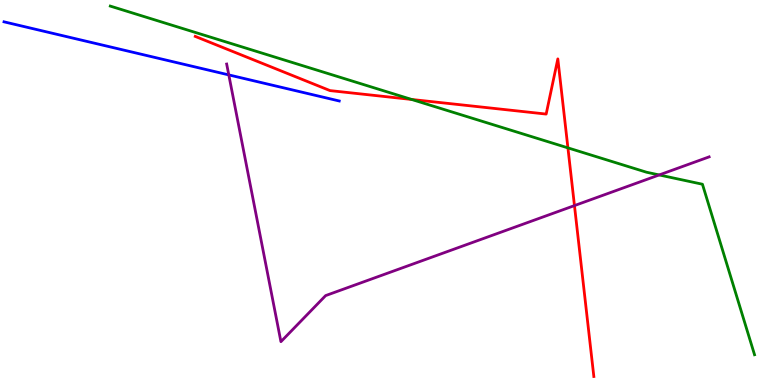[{'lines': ['blue', 'red'], 'intersections': []}, {'lines': ['green', 'red'], 'intersections': [{'x': 5.31, 'y': 7.42}, {'x': 7.33, 'y': 6.16}]}, {'lines': ['purple', 'red'], 'intersections': [{'x': 7.41, 'y': 4.66}]}, {'lines': ['blue', 'green'], 'intersections': []}, {'lines': ['blue', 'purple'], 'intersections': [{'x': 2.95, 'y': 8.05}]}, {'lines': ['green', 'purple'], 'intersections': [{'x': 8.51, 'y': 5.46}]}]